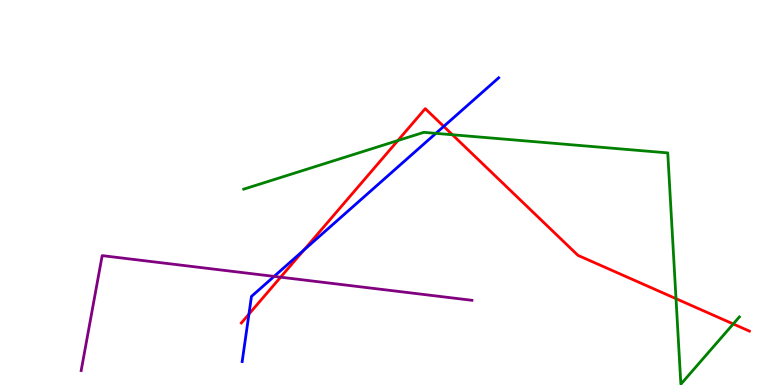[{'lines': ['blue', 'red'], 'intersections': [{'x': 3.21, 'y': 1.84}, {'x': 3.92, 'y': 3.51}, {'x': 5.73, 'y': 6.72}]}, {'lines': ['green', 'red'], 'intersections': [{'x': 5.13, 'y': 6.35}, {'x': 5.84, 'y': 6.5}, {'x': 8.72, 'y': 2.24}, {'x': 9.46, 'y': 1.59}]}, {'lines': ['purple', 'red'], 'intersections': [{'x': 3.62, 'y': 2.8}]}, {'lines': ['blue', 'green'], 'intersections': [{'x': 5.62, 'y': 6.54}]}, {'lines': ['blue', 'purple'], 'intersections': [{'x': 3.54, 'y': 2.82}]}, {'lines': ['green', 'purple'], 'intersections': []}]